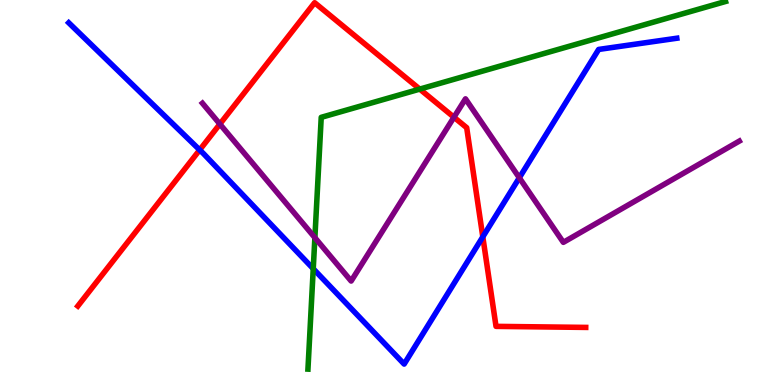[{'lines': ['blue', 'red'], 'intersections': [{'x': 2.58, 'y': 6.11}, {'x': 6.23, 'y': 3.85}]}, {'lines': ['green', 'red'], 'intersections': [{'x': 5.42, 'y': 7.69}]}, {'lines': ['purple', 'red'], 'intersections': [{'x': 2.84, 'y': 6.78}, {'x': 5.86, 'y': 6.96}]}, {'lines': ['blue', 'green'], 'intersections': [{'x': 4.04, 'y': 3.02}]}, {'lines': ['blue', 'purple'], 'intersections': [{'x': 6.7, 'y': 5.38}]}, {'lines': ['green', 'purple'], 'intersections': [{'x': 4.06, 'y': 3.83}]}]